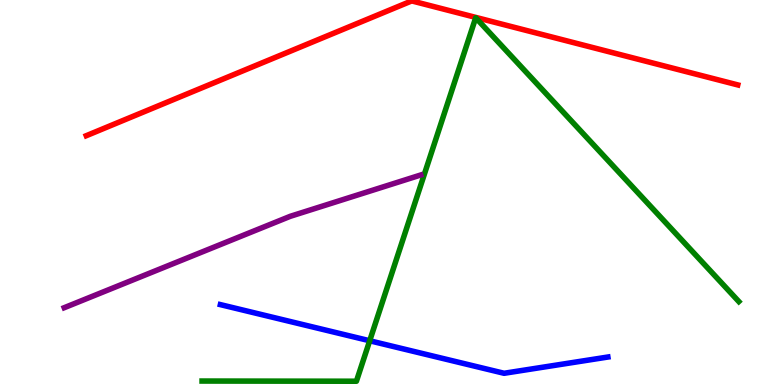[{'lines': ['blue', 'red'], 'intersections': []}, {'lines': ['green', 'red'], 'intersections': []}, {'lines': ['purple', 'red'], 'intersections': []}, {'lines': ['blue', 'green'], 'intersections': [{'x': 4.77, 'y': 1.15}]}, {'lines': ['blue', 'purple'], 'intersections': []}, {'lines': ['green', 'purple'], 'intersections': []}]